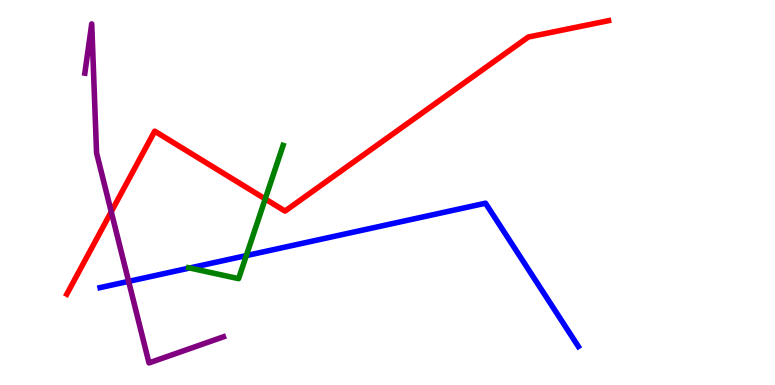[{'lines': ['blue', 'red'], 'intersections': []}, {'lines': ['green', 'red'], 'intersections': [{'x': 3.42, 'y': 4.83}]}, {'lines': ['purple', 'red'], 'intersections': [{'x': 1.44, 'y': 4.5}]}, {'lines': ['blue', 'green'], 'intersections': [{'x': 2.45, 'y': 3.04}, {'x': 3.18, 'y': 3.36}]}, {'lines': ['blue', 'purple'], 'intersections': [{'x': 1.66, 'y': 2.69}]}, {'lines': ['green', 'purple'], 'intersections': []}]